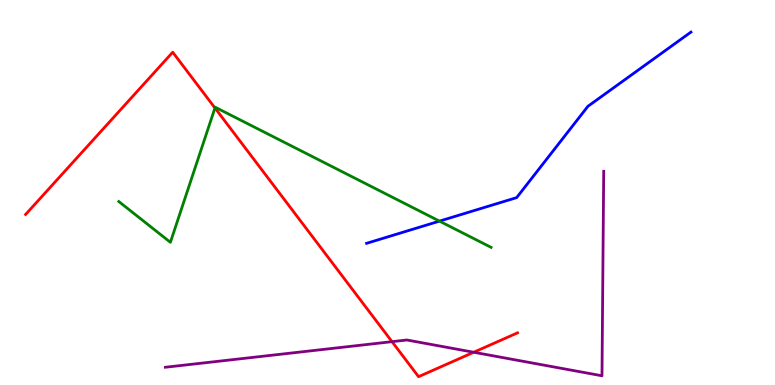[{'lines': ['blue', 'red'], 'intersections': []}, {'lines': ['green', 'red'], 'intersections': [{'x': 2.77, 'y': 7.2}]}, {'lines': ['purple', 'red'], 'intersections': [{'x': 5.06, 'y': 1.13}, {'x': 6.11, 'y': 0.851}]}, {'lines': ['blue', 'green'], 'intersections': [{'x': 5.67, 'y': 4.26}]}, {'lines': ['blue', 'purple'], 'intersections': []}, {'lines': ['green', 'purple'], 'intersections': []}]